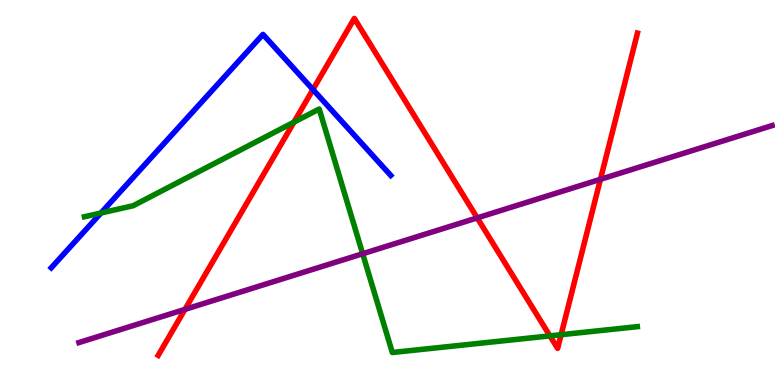[{'lines': ['blue', 'red'], 'intersections': [{'x': 4.04, 'y': 7.67}]}, {'lines': ['green', 'red'], 'intersections': [{'x': 3.79, 'y': 6.83}, {'x': 7.1, 'y': 1.28}, {'x': 7.24, 'y': 1.31}]}, {'lines': ['purple', 'red'], 'intersections': [{'x': 2.39, 'y': 1.96}, {'x': 6.16, 'y': 4.34}, {'x': 7.75, 'y': 5.34}]}, {'lines': ['blue', 'green'], 'intersections': [{'x': 1.3, 'y': 4.47}]}, {'lines': ['blue', 'purple'], 'intersections': []}, {'lines': ['green', 'purple'], 'intersections': [{'x': 4.68, 'y': 3.41}]}]